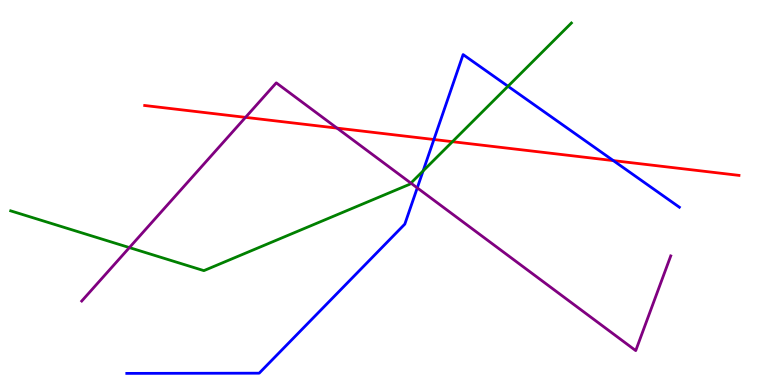[{'lines': ['blue', 'red'], 'intersections': [{'x': 5.6, 'y': 6.38}, {'x': 7.91, 'y': 5.83}]}, {'lines': ['green', 'red'], 'intersections': [{'x': 5.84, 'y': 6.32}]}, {'lines': ['purple', 'red'], 'intersections': [{'x': 3.17, 'y': 6.95}, {'x': 4.35, 'y': 6.67}]}, {'lines': ['blue', 'green'], 'intersections': [{'x': 5.46, 'y': 5.56}, {'x': 6.55, 'y': 7.76}]}, {'lines': ['blue', 'purple'], 'intersections': [{'x': 5.38, 'y': 5.12}]}, {'lines': ['green', 'purple'], 'intersections': [{'x': 1.67, 'y': 3.57}, {'x': 5.3, 'y': 5.24}]}]